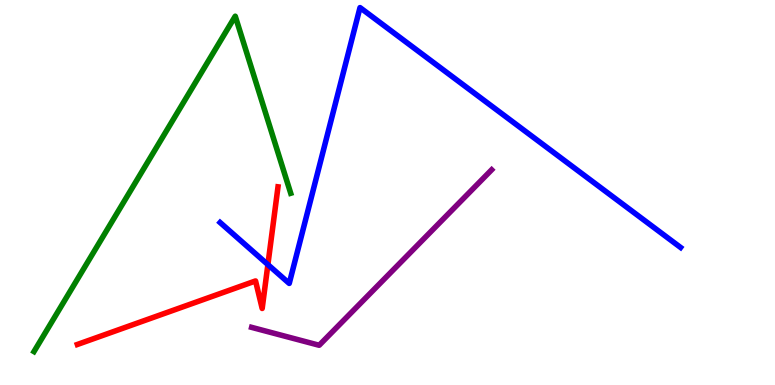[{'lines': ['blue', 'red'], 'intersections': [{'x': 3.46, 'y': 3.13}]}, {'lines': ['green', 'red'], 'intersections': []}, {'lines': ['purple', 'red'], 'intersections': []}, {'lines': ['blue', 'green'], 'intersections': []}, {'lines': ['blue', 'purple'], 'intersections': []}, {'lines': ['green', 'purple'], 'intersections': []}]